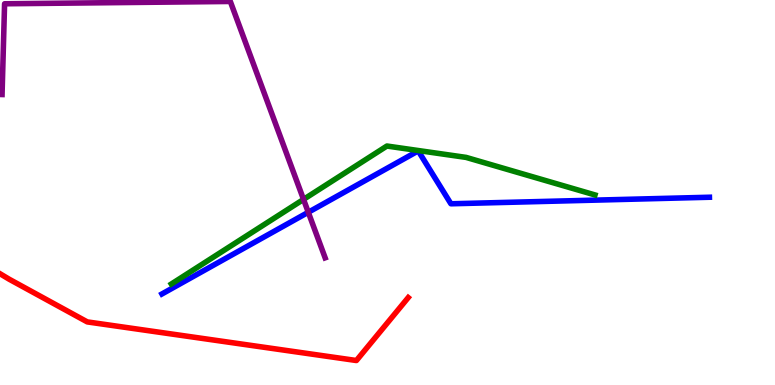[{'lines': ['blue', 'red'], 'intersections': []}, {'lines': ['green', 'red'], 'intersections': []}, {'lines': ['purple', 'red'], 'intersections': []}, {'lines': ['blue', 'green'], 'intersections': []}, {'lines': ['blue', 'purple'], 'intersections': [{'x': 3.98, 'y': 4.49}]}, {'lines': ['green', 'purple'], 'intersections': [{'x': 3.92, 'y': 4.82}]}]